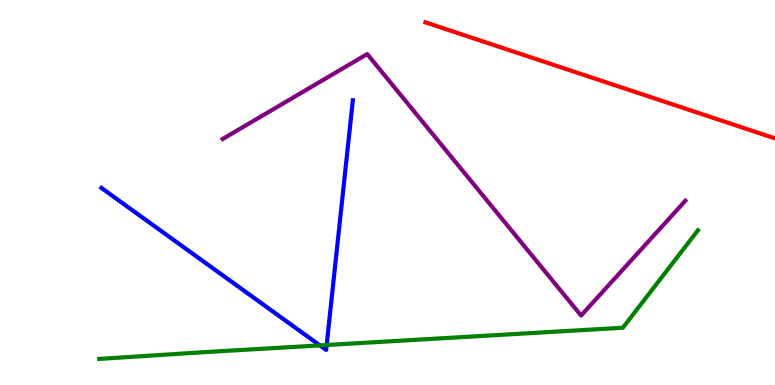[{'lines': ['blue', 'red'], 'intersections': []}, {'lines': ['green', 'red'], 'intersections': []}, {'lines': ['purple', 'red'], 'intersections': []}, {'lines': ['blue', 'green'], 'intersections': [{'x': 4.13, 'y': 1.03}, {'x': 4.21, 'y': 1.04}]}, {'lines': ['blue', 'purple'], 'intersections': []}, {'lines': ['green', 'purple'], 'intersections': []}]